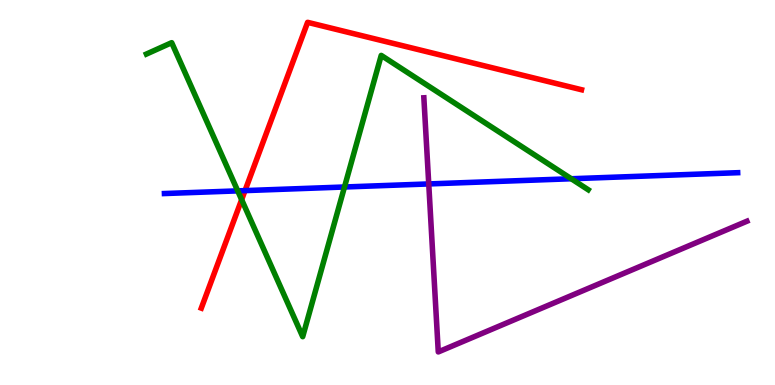[{'lines': ['blue', 'red'], 'intersections': [{'x': 3.16, 'y': 5.05}]}, {'lines': ['green', 'red'], 'intersections': [{'x': 3.12, 'y': 4.81}]}, {'lines': ['purple', 'red'], 'intersections': []}, {'lines': ['blue', 'green'], 'intersections': [{'x': 3.07, 'y': 5.04}, {'x': 4.44, 'y': 5.14}, {'x': 7.37, 'y': 5.36}]}, {'lines': ['blue', 'purple'], 'intersections': [{'x': 5.53, 'y': 5.22}]}, {'lines': ['green', 'purple'], 'intersections': []}]